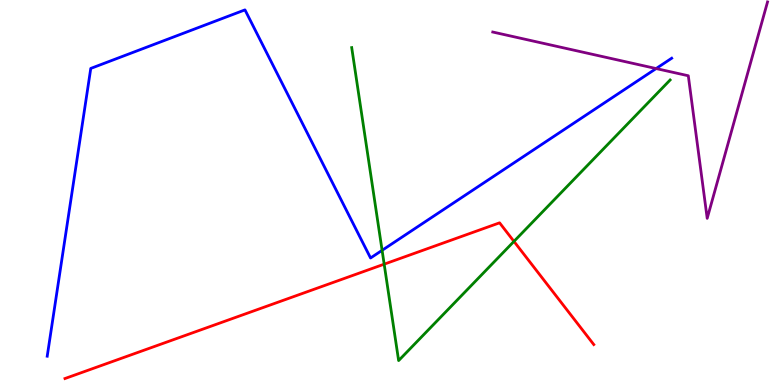[{'lines': ['blue', 'red'], 'intersections': []}, {'lines': ['green', 'red'], 'intersections': [{'x': 4.96, 'y': 3.14}, {'x': 6.63, 'y': 3.73}]}, {'lines': ['purple', 'red'], 'intersections': []}, {'lines': ['blue', 'green'], 'intersections': [{'x': 4.93, 'y': 3.5}]}, {'lines': ['blue', 'purple'], 'intersections': [{'x': 8.47, 'y': 8.22}]}, {'lines': ['green', 'purple'], 'intersections': []}]